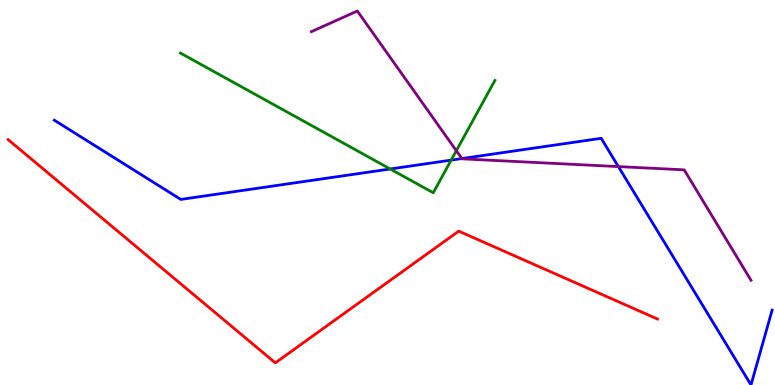[{'lines': ['blue', 'red'], 'intersections': []}, {'lines': ['green', 'red'], 'intersections': []}, {'lines': ['purple', 'red'], 'intersections': []}, {'lines': ['blue', 'green'], 'intersections': [{'x': 5.04, 'y': 5.61}, {'x': 5.82, 'y': 5.84}]}, {'lines': ['blue', 'purple'], 'intersections': [{'x': 5.96, 'y': 5.88}, {'x': 7.98, 'y': 5.67}]}, {'lines': ['green', 'purple'], 'intersections': [{'x': 5.89, 'y': 6.09}]}]